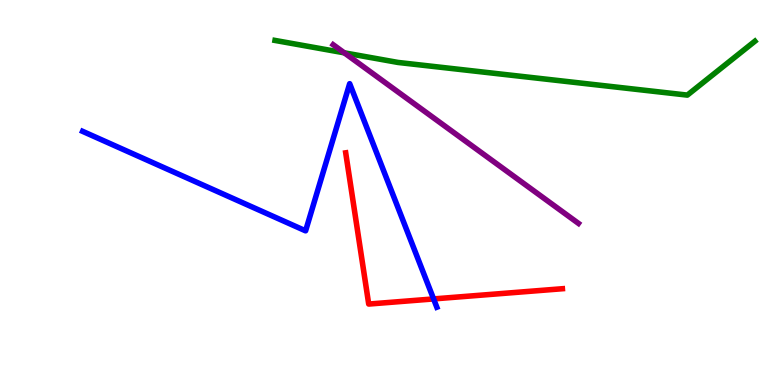[{'lines': ['blue', 'red'], 'intersections': [{'x': 5.59, 'y': 2.24}]}, {'lines': ['green', 'red'], 'intersections': []}, {'lines': ['purple', 'red'], 'intersections': []}, {'lines': ['blue', 'green'], 'intersections': []}, {'lines': ['blue', 'purple'], 'intersections': []}, {'lines': ['green', 'purple'], 'intersections': [{'x': 4.44, 'y': 8.63}]}]